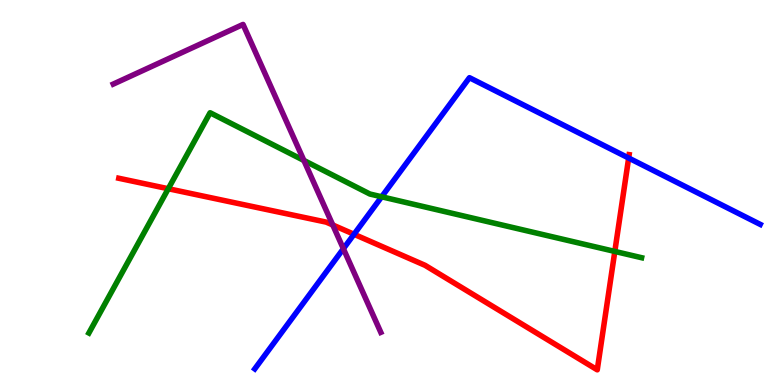[{'lines': ['blue', 'red'], 'intersections': [{'x': 4.57, 'y': 3.91}, {'x': 8.11, 'y': 5.9}]}, {'lines': ['green', 'red'], 'intersections': [{'x': 2.17, 'y': 5.1}, {'x': 7.93, 'y': 3.47}]}, {'lines': ['purple', 'red'], 'intersections': [{'x': 4.29, 'y': 4.16}]}, {'lines': ['blue', 'green'], 'intersections': [{'x': 4.92, 'y': 4.89}]}, {'lines': ['blue', 'purple'], 'intersections': [{'x': 4.43, 'y': 3.54}]}, {'lines': ['green', 'purple'], 'intersections': [{'x': 3.92, 'y': 5.83}]}]